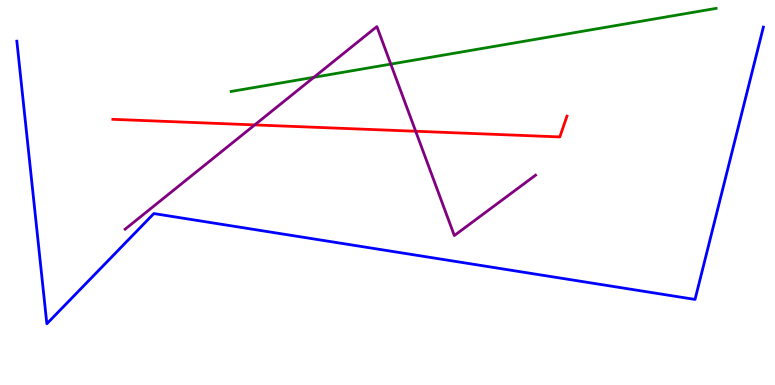[{'lines': ['blue', 'red'], 'intersections': []}, {'lines': ['green', 'red'], 'intersections': []}, {'lines': ['purple', 'red'], 'intersections': [{'x': 3.29, 'y': 6.76}, {'x': 5.36, 'y': 6.59}]}, {'lines': ['blue', 'green'], 'intersections': []}, {'lines': ['blue', 'purple'], 'intersections': []}, {'lines': ['green', 'purple'], 'intersections': [{'x': 4.05, 'y': 7.99}, {'x': 5.04, 'y': 8.33}]}]